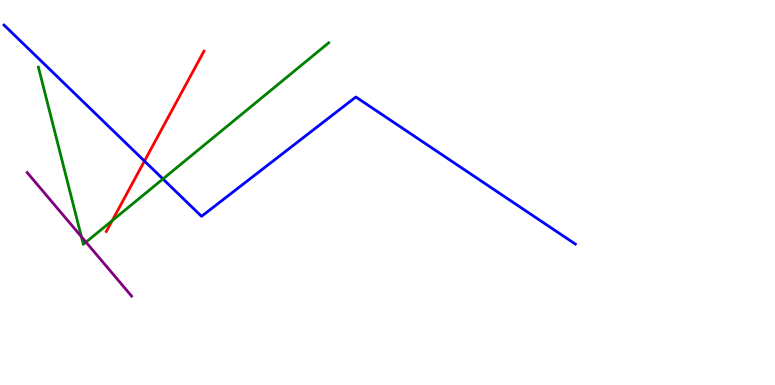[{'lines': ['blue', 'red'], 'intersections': [{'x': 1.86, 'y': 5.82}]}, {'lines': ['green', 'red'], 'intersections': [{'x': 1.45, 'y': 4.27}]}, {'lines': ['purple', 'red'], 'intersections': []}, {'lines': ['blue', 'green'], 'intersections': [{'x': 2.1, 'y': 5.35}]}, {'lines': ['blue', 'purple'], 'intersections': []}, {'lines': ['green', 'purple'], 'intersections': [{'x': 1.05, 'y': 3.85}, {'x': 1.11, 'y': 3.71}]}]